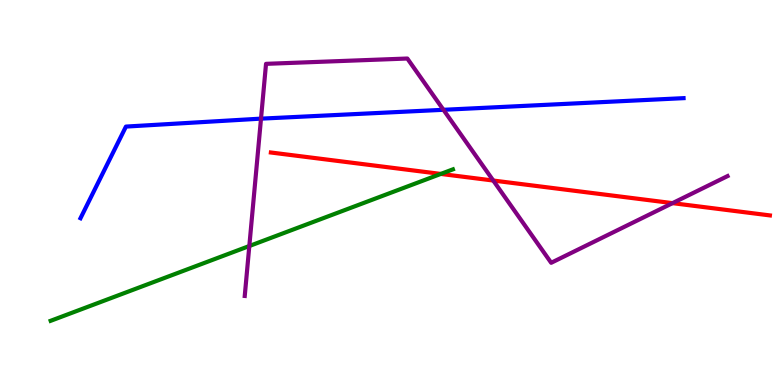[{'lines': ['blue', 'red'], 'intersections': []}, {'lines': ['green', 'red'], 'intersections': [{'x': 5.69, 'y': 5.48}]}, {'lines': ['purple', 'red'], 'intersections': [{'x': 6.36, 'y': 5.31}, {'x': 8.68, 'y': 4.72}]}, {'lines': ['blue', 'green'], 'intersections': []}, {'lines': ['blue', 'purple'], 'intersections': [{'x': 3.37, 'y': 6.92}, {'x': 5.72, 'y': 7.15}]}, {'lines': ['green', 'purple'], 'intersections': [{'x': 3.22, 'y': 3.61}]}]